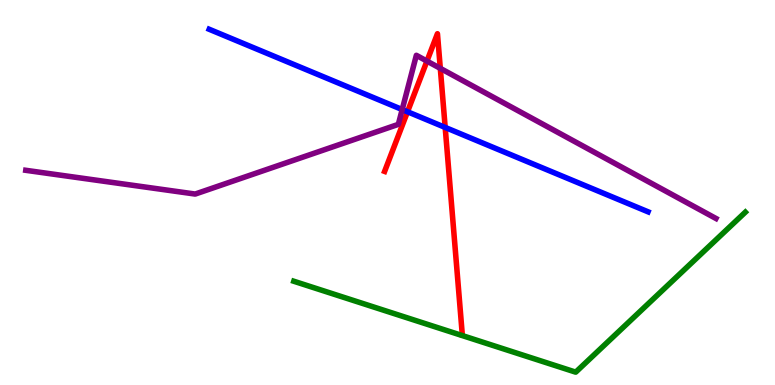[{'lines': ['blue', 'red'], 'intersections': [{'x': 5.26, 'y': 7.1}, {'x': 5.74, 'y': 6.69}]}, {'lines': ['green', 'red'], 'intersections': []}, {'lines': ['purple', 'red'], 'intersections': [{'x': 5.51, 'y': 8.41}, {'x': 5.68, 'y': 8.22}]}, {'lines': ['blue', 'green'], 'intersections': []}, {'lines': ['blue', 'purple'], 'intersections': [{'x': 5.19, 'y': 7.15}]}, {'lines': ['green', 'purple'], 'intersections': []}]